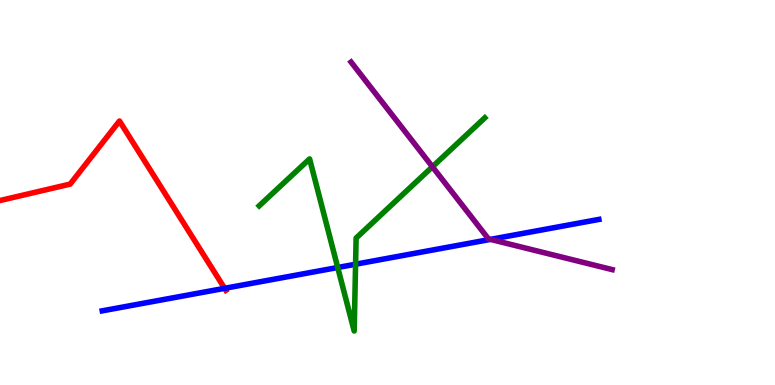[{'lines': ['blue', 'red'], 'intersections': [{'x': 2.9, 'y': 2.51}]}, {'lines': ['green', 'red'], 'intersections': []}, {'lines': ['purple', 'red'], 'intersections': []}, {'lines': ['blue', 'green'], 'intersections': [{'x': 4.36, 'y': 3.05}, {'x': 4.59, 'y': 3.14}]}, {'lines': ['blue', 'purple'], 'intersections': [{'x': 6.33, 'y': 3.78}]}, {'lines': ['green', 'purple'], 'intersections': [{'x': 5.58, 'y': 5.67}]}]